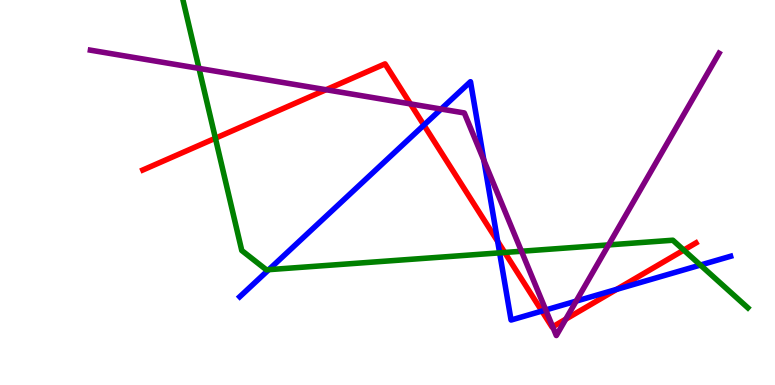[{'lines': ['blue', 'red'], 'intersections': [{'x': 5.47, 'y': 6.75}, {'x': 6.42, 'y': 3.73}, {'x': 6.99, 'y': 1.92}, {'x': 7.96, 'y': 2.48}]}, {'lines': ['green', 'red'], 'intersections': [{'x': 2.78, 'y': 6.41}, {'x': 6.51, 'y': 3.44}, {'x': 8.82, 'y': 3.5}]}, {'lines': ['purple', 'red'], 'intersections': [{'x': 4.21, 'y': 7.67}, {'x': 5.3, 'y': 7.3}, {'x': 7.13, 'y': 1.51}, {'x': 7.3, 'y': 1.71}]}, {'lines': ['blue', 'green'], 'intersections': [{'x': 3.47, 'y': 3.0}, {'x': 6.45, 'y': 3.43}, {'x': 9.04, 'y': 3.12}]}, {'lines': ['blue', 'purple'], 'intersections': [{'x': 5.69, 'y': 7.17}, {'x': 6.24, 'y': 5.84}, {'x': 7.04, 'y': 1.95}, {'x': 7.43, 'y': 2.18}]}, {'lines': ['green', 'purple'], 'intersections': [{'x': 2.57, 'y': 8.22}, {'x': 6.73, 'y': 3.47}, {'x': 7.85, 'y': 3.64}]}]